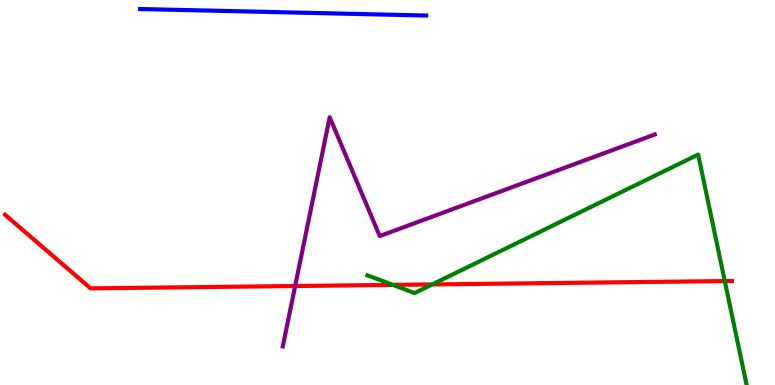[{'lines': ['blue', 'red'], 'intersections': []}, {'lines': ['green', 'red'], 'intersections': [{'x': 5.07, 'y': 2.6}, {'x': 5.58, 'y': 2.61}, {'x': 9.35, 'y': 2.7}]}, {'lines': ['purple', 'red'], 'intersections': [{'x': 3.81, 'y': 2.57}]}, {'lines': ['blue', 'green'], 'intersections': []}, {'lines': ['blue', 'purple'], 'intersections': []}, {'lines': ['green', 'purple'], 'intersections': []}]